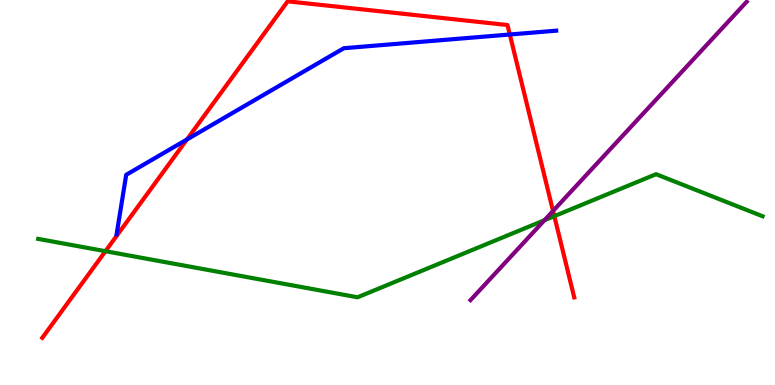[{'lines': ['blue', 'red'], 'intersections': [{'x': 2.41, 'y': 6.38}, {'x': 6.58, 'y': 9.1}]}, {'lines': ['green', 'red'], 'intersections': [{'x': 1.36, 'y': 3.48}, {'x': 7.15, 'y': 4.39}]}, {'lines': ['purple', 'red'], 'intersections': [{'x': 7.14, 'y': 4.52}]}, {'lines': ['blue', 'green'], 'intersections': []}, {'lines': ['blue', 'purple'], 'intersections': []}, {'lines': ['green', 'purple'], 'intersections': [{'x': 7.03, 'y': 4.28}]}]